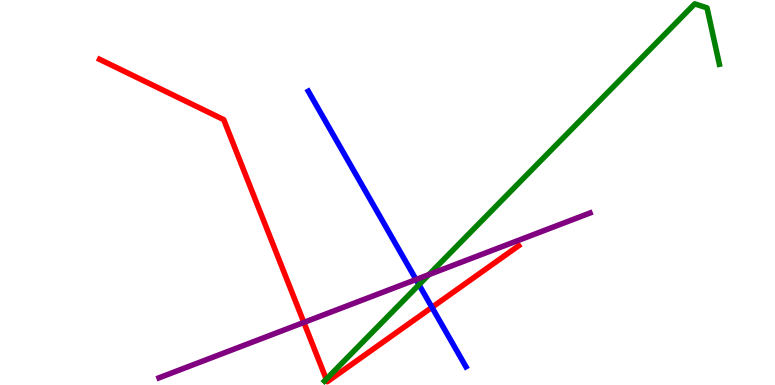[{'lines': ['blue', 'red'], 'intersections': [{'x': 5.57, 'y': 2.02}]}, {'lines': ['green', 'red'], 'intersections': [{'x': 4.21, 'y': 0.152}]}, {'lines': ['purple', 'red'], 'intersections': [{'x': 3.92, 'y': 1.63}]}, {'lines': ['blue', 'green'], 'intersections': [{'x': 5.41, 'y': 2.6}]}, {'lines': ['blue', 'purple'], 'intersections': [{'x': 5.37, 'y': 2.74}]}, {'lines': ['green', 'purple'], 'intersections': [{'x': 5.53, 'y': 2.87}]}]